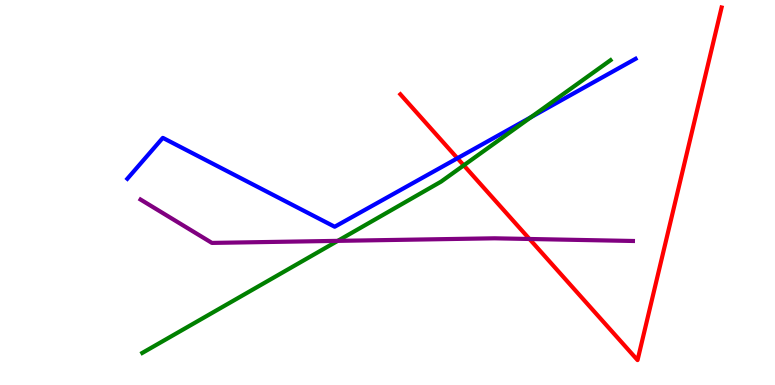[{'lines': ['blue', 'red'], 'intersections': [{'x': 5.9, 'y': 5.89}]}, {'lines': ['green', 'red'], 'intersections': [{'x': 5.98, 'y': 5.71}]}, {'lines': ['purple', 'red'], 'intersections': [{'x': 6.83, 'y': 3.79}]}, {'lines': ['blue', 'green'], 'intersections': [{'x': 6.85, 'y': 6.96}]}, {'lines': ['blue', 'purple'], 'intersections': []}, {'lines': ['green', 'purple'], 'intersections': [{'x': 4.36, 'y': 3.74}]}]